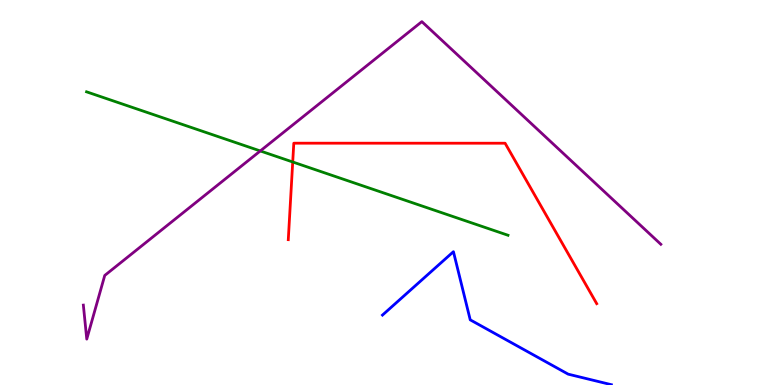[{'lines': ['blue', 'red'], 'intersections': []}, {'lines': ['green', 'red'], 'intersections': [{'x': 3.78, 'y': 5.79}]}, {'lines': ['purple', 'red'], 'intersections': []}, {'lines': ['blue', 'green'], 'intersections': []}, {'lines': ['blue', 'purple'], 'intersections': []}, {'lines': ['green', 'purple'], 'intersections': [{'x': 3.36, 'y': 6.08}]}]